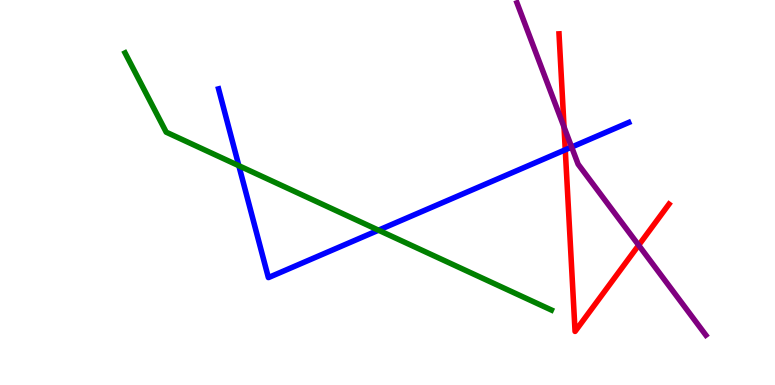[{'lines': ['blue', 'red'], 'intersections': [{'x': 7.29, 'y': 6.11}]}, {'lines': ['green', 'red'], 'intersections': []}, {'lines': ['purple', 'red'], 'intersections': [{'x': 7.28, 'y': 6.7}, {'x': 8.24, 'y': 3.63}]}, {'lines': ['blue', 'green'], 'intersections': [{'x': 3.08, 'y': 5.7}, {'x': 4.88, 'y': 4.02}]}, {'lines': ['blue', 'purple'], 'intersections': [{'x': 7.38, 'y': 6.18}]}, {'lines': ['green', 'purple'], 'intersections': []}]